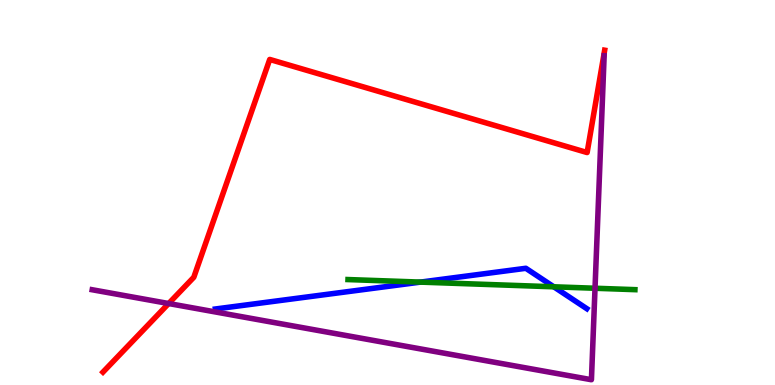[{'lines': ['blue', 'red'], 'intersections': []}, {'lines': ['green', 'red'], 'intersections': []}, {'lines': ['purple', 'red'], 'intersections': [{'x': 2.18, 'y': 2.12}]}, {'lines': ['blue', 'green'], 'intersections': [{'x': 5.43, 'y': 2.67}, {'x': 7.15, 'y': 2.55}]}, {'lines': ['blue', 'purple'], 'intersections': []}, {'lines': ['green', 'purple'], 'intersections': [{'x': 7.68, 'y': 2.51}]}]